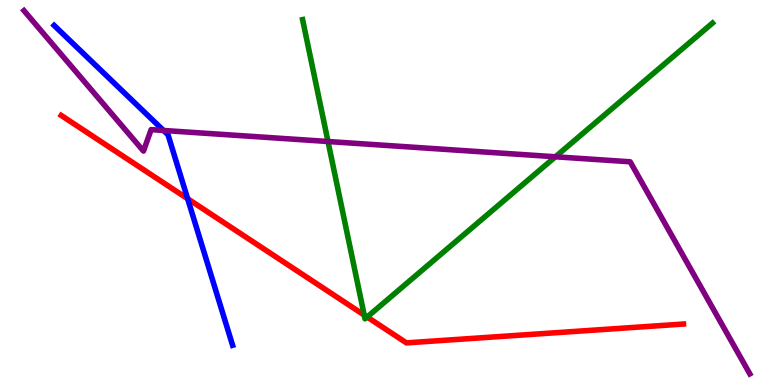[{'lines': ['blue', 'red'], 'intersections': [{'x': 2.42, 'y': 4.84}]}, {'lines': ['green', 'red'], 'intersections': [{'x': 4.7, 'y': 1.82}, {'x': 4.74, 'y': 1.77}]}, {'lines': ['purple', 'red'], 'intersections': []}, {'lines': ['blue', 'green'], 'intersections': []}, {'lines': ['blue', 'purple'], 'intersections': [{'x': 2.11, 'y': 6.61}]}, {'lines': ['green', 'purple'], 'intersections': [{'x': 4.23, 'y': 6.32}, {'x': 7.17, 'y': 5.93}]}]